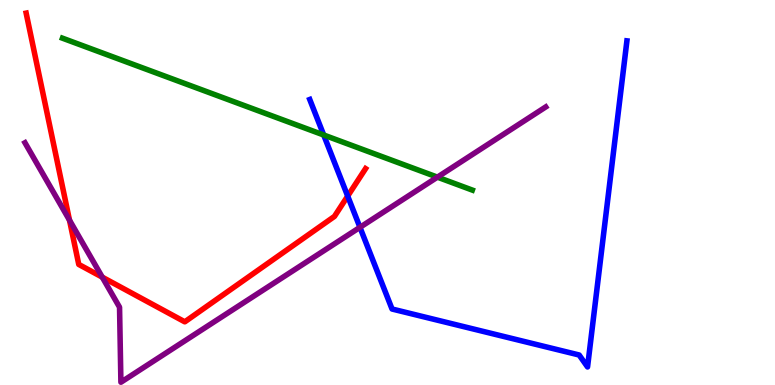[{'lines': ['blue', 'red'], 'intersections': [{'x': 4.49, 'y': 4.91}]}, {'lines': ['green', 'red'], 'intersections': []}, {'lines': ['purple', 'red'], 'intersections': [{'x': 0.897, 'y': 4.28}, {'x': 1.32, 'y': 2.8}]}, {'lines': ['blue', 'green'], 'intersections': [{'x': 4.18, 'y': 6.49}]}, {'lines': ['blue', 'purple'], 'intersections': [{'x': 4.64, 'y': 4.1}]}, {'lines': ['green', 'purple'], 'intersections': [{'x': 5.64, 'y': 5.4}]}]